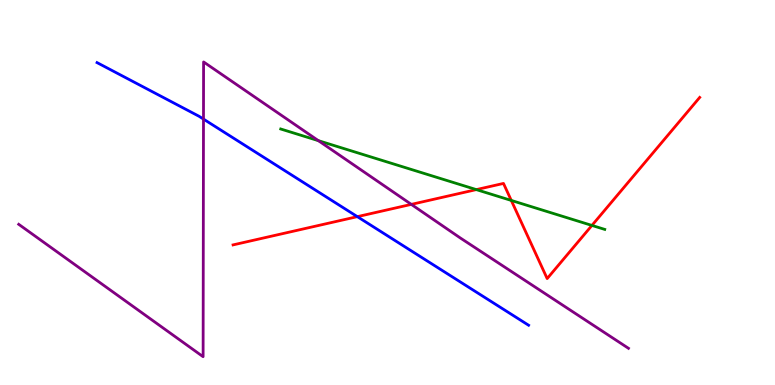[{'lines': ['blue', 'red'], 'intersections': [{'x': 4.61, 'y': 4.37}]}, {'lines': ['green', 'red'], 'intersections': [{'x': 6.15, 'y': 5.08}, {'x': 6.6, 'y': 4.79}, {'x': 7.64, 'y': 4.14}]}, {'lines': ['purple', 'red'], 'intersections': [{'x': 5.31, 'y': 4.69}]}, {'lines': ['blue', 'green'], 'intersections': []}, {'lines': ['blue', 'purple'], 'intersections': [{'x': 2.63, 'y': 6.91}]}, {'lines': ['green', 'purple'], 'intersections': [{'x': 4.11, 'y': 6.35}]}]